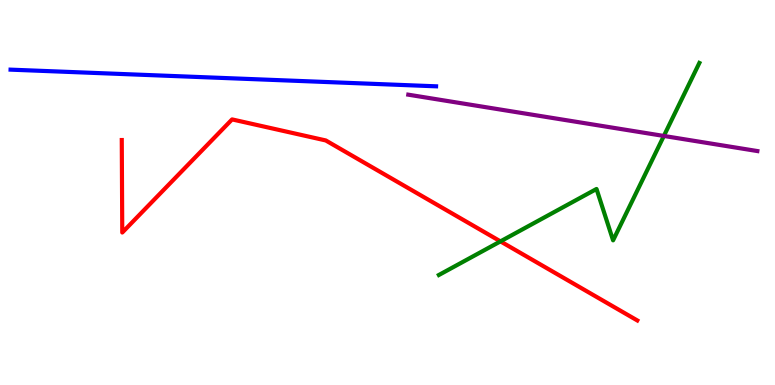[{'lines': ['blue', 'red'], 'intersections': []}, {'lines': ['green', 'red'], 'intersections': [{'x': 6.46, 'y': 3.73}]}, {'lines': ['purple', 'red'], 'intersections': []}, {'lines': ['blue', 'green'], 'intersections': []}, {'lines': ['blue', 'purple'], 'intersections': []}, {'lines': ['green', 'purple'], 'intersections': [{'x': 8.57, 'y': 6.47}]}]